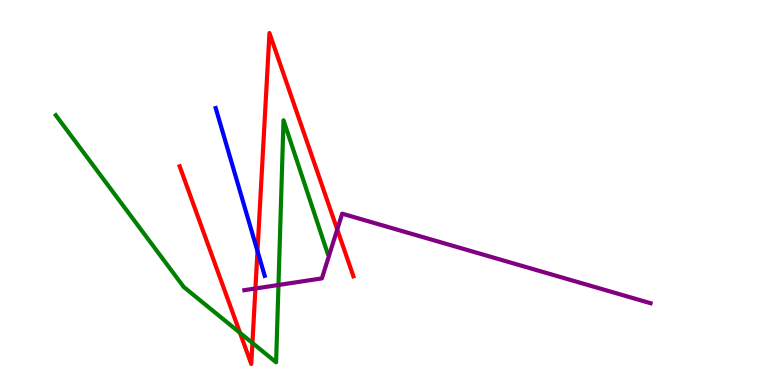[{'lines': ['blue', 'red'], 'intersections': [{'x': 3.32, 'y': 3.48}]}, {'lines': ['green', 'red'], 'intersections': [{'x': 3.1, 'y': 1.35}, {'x': 3.26, 'y': 1.09}]}, {'lines': ['purple', 'red'], 'intersections': [{'x': 3.3, 'y': 2.51}, {'x': 4.35, 'y': 4.04}]}, {'lines': ['blue', 'green'], 'intersections': []}, {'lines': ['blue', 'purple'], 'intersections': []}, {'lines': ['green', 'purple'], 'intersections': [{'x': 3.59, 'y': 2.6}]}]